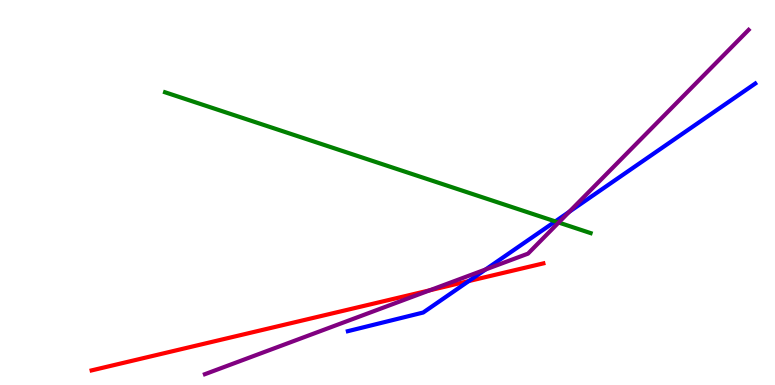[{'lines': ['blue', 'red'], 'intersections': [{'x': 6.05, 'y': 2.7}]}, {'lines': ['green', 'red'], 'intersections': []}, {'lines': ['purple', 'red'], 'intersections': [{'x': 5.55, 'y': 2.46}]}, {'lines': ['blue', 'green'], 'intersections': [{'x': 7.17, 'y': 4.25}]}, {'lines': ['blue', 'purple'], 'intersections': [{'x': 6.27, 'y': 3.0}, {'x': 7.35, 'y': 4.5}]}, {'lines': ['green', 'purple'], 'intersections': [{'x': 7.21, 'y': 4.22}]}]